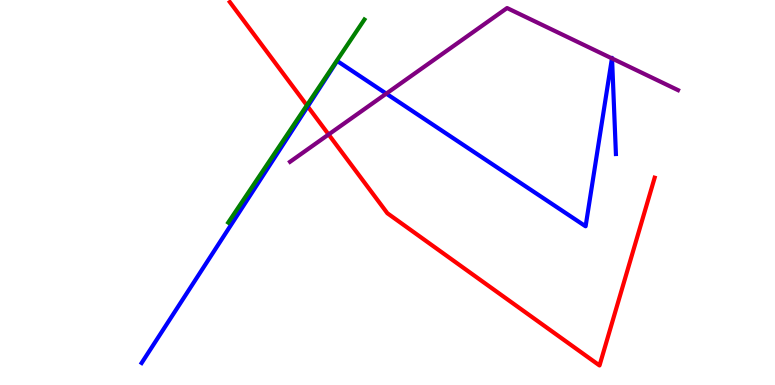[{'lines': ['blue', 'red'], 'intersections': [{'x': 3.97, 'y': 7.23}]}, {'lines': ['green', 'red'], 'intersections': [{'x': 3.96, 'y': 7.26}]}, {'lines': ['purple', 'red'], 'intersections': [{'x': 4.24, 'y': 6.51}]}, {'lines': ['blue', 'green'], 'intersections': []}, {'lines': ['blue', 'purple'], 'intersections': [{'x': 4.98, 'y': 7.57}, {'x': 7.9, 'y': 8.48}, {'x': 7.9, 'y': 8.48}]}, {'lines': ['green', 'purple'], 'intersections': []}]